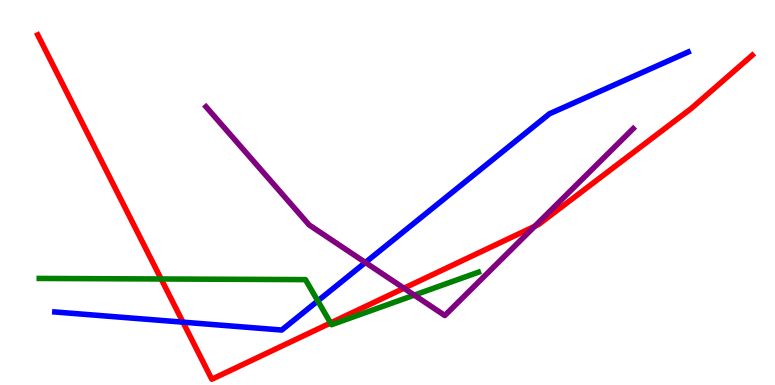[{'lines': ['blue', 'red'], 'intersections': [{'x': 2.36, 'y': 1.63}]}, {'lines': ['green', 'red'], 'intersections': [{'x': 2.08, 'y': 2.75}, {'x': 4.27, 'y': 1.61}]}, {'lines': ['purple', 'red'], 'intersections': [{'x': 5.21, 'y': 2.51}, {'x': 6.9, 'y': 4.12}]}, {'lines': ['blue', 'green'], 'intersections': [{'x': 4.1, 'y': 2.18}]}, {'lines': ['blue', 'purple'], 'intersections': [{'x': 4.71, 'y': 3.18}]}, {'lines': ['green', 'purple'], 'intersections': [{'x': 5.35, 'y': 2.33}]}]